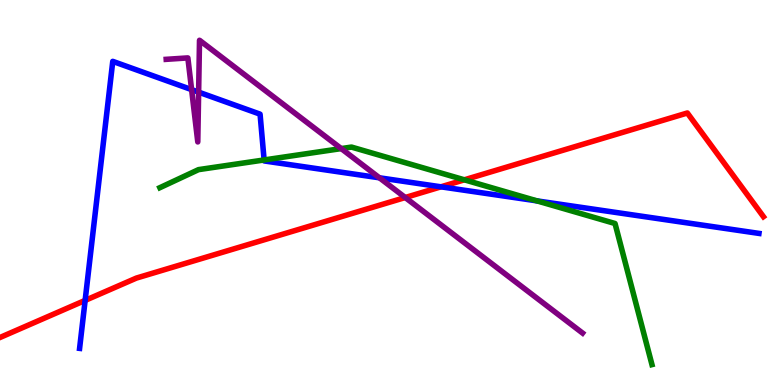[{'lines': ['blue', 'red'], 'intersections': [{'x': 1.1, 'y': 2.2}, {'x': 5.69, 'y': 5.15}]}, {'lines': ['green', 'red'], 'intersections': [{'x': 5.99, 'y': 5.33}]}, {'lines': ['purple', 'red'], 'intersections': [{'x': 5.23, 'y': 4.87}]}, {'lines': ['blue', 'green'], 'intersections': [{'x': 3.41, 'y': 5.85}, {'x': 6.93, 'y': 4.78}]}, {'lines': ['blue', 'purple'], 'intersections': [{'x': 2.47, 'y': 7.67}, {'x': 2.56, 'y': 7.61}, {'x': 4.9, 'y': 5.38}]}, {'lines': ['green', 'purple'], 'intersections': [{'x': 4.4, 'y': 6.14}]}]